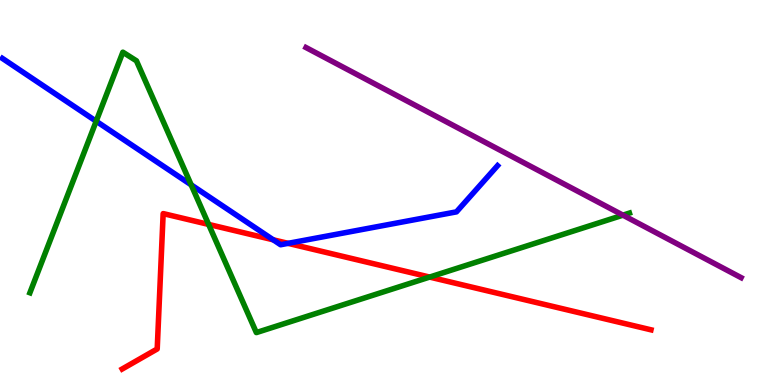[{'lines': ['blue', 'red'], 'intersections': [{'x': 3.53, 'y': 3.77}, {'x': 3.72, 'y': 3.68}]}, {'lines': ['green', 'red'], 'intersections': [{'x': 2.69, 'y': 4.17}, {'x': 5.54, 'y': 2.8}]}, {'lines': ['purple', 'red'], 'intersections': []}, {'lines': ['blue', 'green'], 'intersections': [{'x': 1.24, 'y': 6.85}, {'x': 2.47, 'y': 5.2}]}, {'lines': ['blue', 'purple'], 'intersections': []}, {'lines': ['green', 'purple'], 'intersections': [{'x': 8.04, 'y': 4.41}]}]